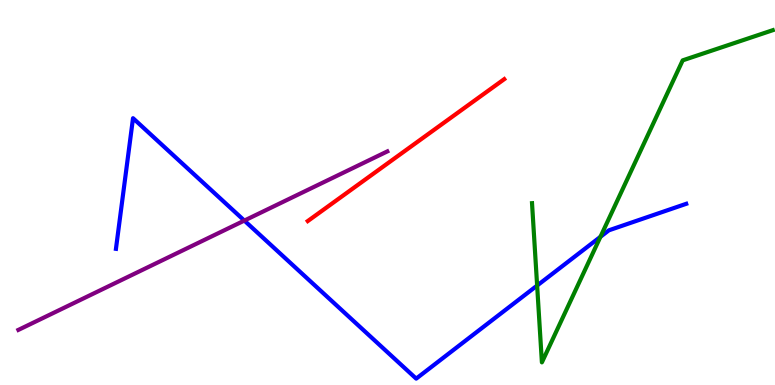[{'lines': ['blue', 'red'], 'intersections': []}, {'lines': ['green', 'red'], 'intersections': []}, {'lines': ['purple', 'red'], 'intersections': []}, {'lines': ['blue', 'green'], 'intersections': [{'x': 6.93, 'y': 2.58}, {'x': 7.75, 'y': 3.85}]}, {'lines': ['blue', 'purple'], 'intersections': [{'x': 3.15, 'y': 4.27}]}, {'lines': ['green', 'purple'], 'intersections': []}]